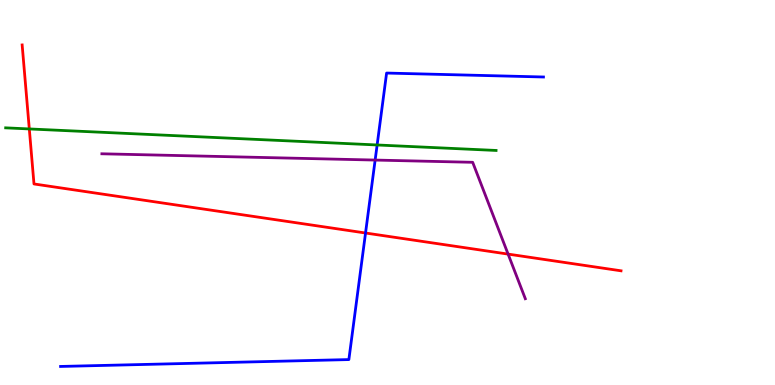[{'lines': ['blue', 'red'], 'intersections': [{'x': 4.72, 'y': 3.95}]}, {'lines': ['green', 'red'], 'intersections': [{'x': 0.378, 'y': 6.65}]}, {'lines': ['purple', 'red'], 'intersections': [{'x': 6.56, 'y': 3.4}]}, {'lines': ['blue', 'green'], 'intersections': [{'x': 4.87, 'y': 6.23}]}, {'lines': ['blue', 'purple'], 'intersections': [{'x': 4.84, 'y': 5.84}]}, {'lines': ['green', 'purple'], 'intersections': []}]